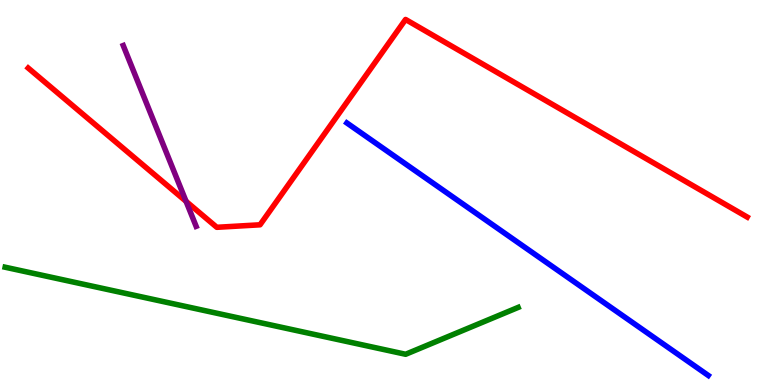[{'lines': ['blue', 'red'], 'intersections': []}, {'lines': ['green', 'red'], 'intersections': []}, {'lines': ['purple', 'red'], 'intersections': [{'x': 2.4, 'y': 4.77}]}, {'lines': ['blue', 'green'], 'intersections': []}, {'lines': ['blue', 'purple'], 'intersections': []}, {'lines': ['green', 'purple'], 'intersections': []}]